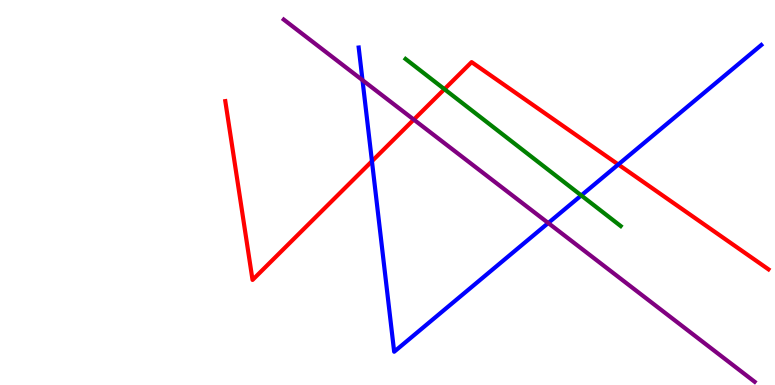[{'lines': ['blue', 'red'], 'intersections': [{'x': 4.8, 'y': 5.81}, {'x': 7.98, 'y': 5.73}]}, {'lines': ['green', 'red'], 'intersections': [{'x': 5.73, 'y': 7.68}]}, {'lines': ['purple', 'red'], 'intersections': [{'x': 5.34, 'y': 6.89}]}, {'lines': ['blue', 'green'], 'intersections': [{'x': 7.5, 'y': 4.92}]}, {'lines': ['blue', 'purple'], 'intersections': [{'x': 4.68, 'y': 7.92}, {'x': 7.07, 'y': 4.21}]}, {'lines': ['green', 'purple'], 'intersections': []}]